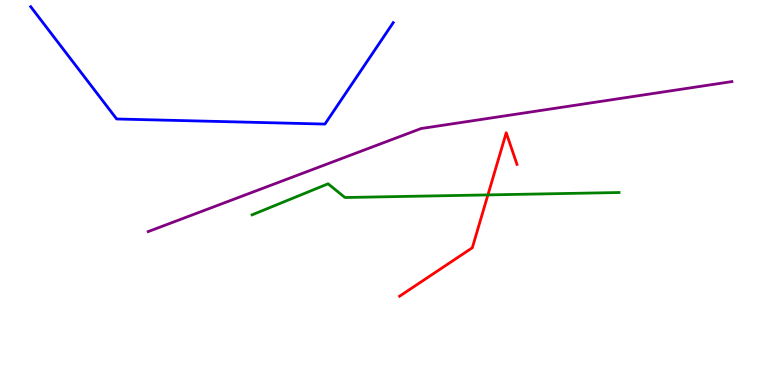[{'lines': ['blue', 'red'], 'intersections': []}, {'lines': ['green', 'red'], 'intersections': [{'x': 6.3, 'y': 4.94}]}, {'lines': ['purple', 'red'], 'intersections': []}, {'lines': ['blue', 'green'], 'intersections': []}, {'lines': ['blue', 'purple'], 'intersections': []}, {'lines': ['green', 'purple'], 'intersections': []}]